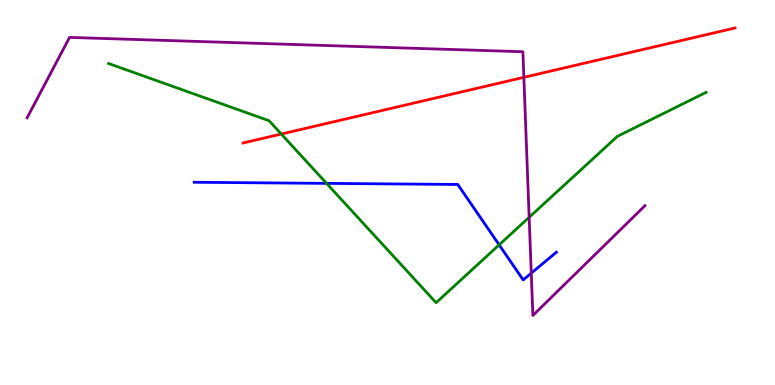[{'lines': ['blue', 'red'], 'intersections': []}, {'lines': ['green', 'red'], 'intersections': [{'x': 3.63, 'y': 6.52}]}, {'lines': ['purple', 'red'], 'intersections': [{'x': 6.76, 'y': 7.99}]}, {'lines': ['blue', 'green'], 'intersections': [{'x': 4.21, 'y': 5.24}, {'x': 6.44, 'y': 3.64}]}, {'lines': ['blue', 'purple'], 'intersections': [{'x': 6.86, 'y': 2.91}]}, {'lines': ['green', 'purple'], 'intersections': [{'x': 6.83, 'y': 4.36}]}]